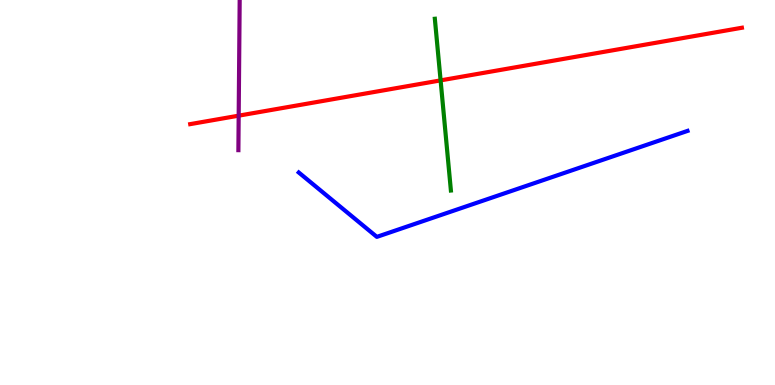[{'lines': ['blue', 'red'], 'intersections': []}, {'lines': ['green', 'red'], 'intersections': [{'x': 5.69, 'y': 7.91}]}, {'lines': ['purple', 'red'], 'intersections': [{'x': 3.08, 'y': 7.0}]}, {'lines': ['blue', 'green'], 'intersections': []}, {'lines': ['blue', 'purple'], 'intersections': []}, {'lines': ['green', 'purple'], 'intersections': []}]